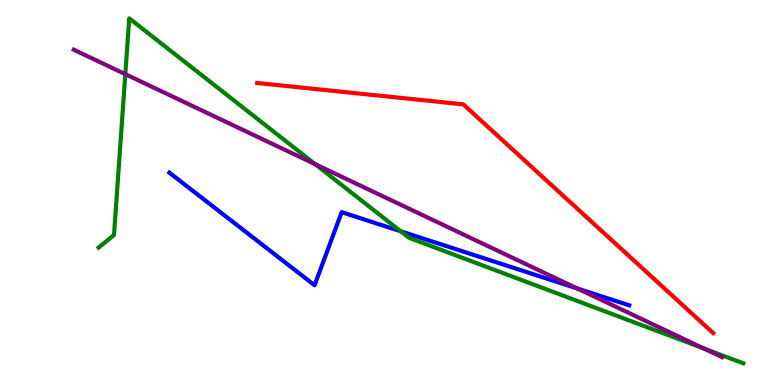[{'lines': ['blue', 'red'], 'intersections': []}, {'lines': ['green', 'red'], 'intersections': []}, {'lines': ['purple', 'red'], 'intersections': []}, {'lines': ['blue', 'green'], 'intersections': [{'x': 5.17, 'y': 3.99}]}, {'lines': ['blue', 'purple'], 'intersections': [{'x': 7.45, 'y': 2.51}]}, {'lines': ['green', 'purple'], 'intersections': [{'x': 1.62, 'y': 8.07}, {'x': 4.07, 'y': 5.74}, {'x': 9.08, 'y': 0.95}]}]